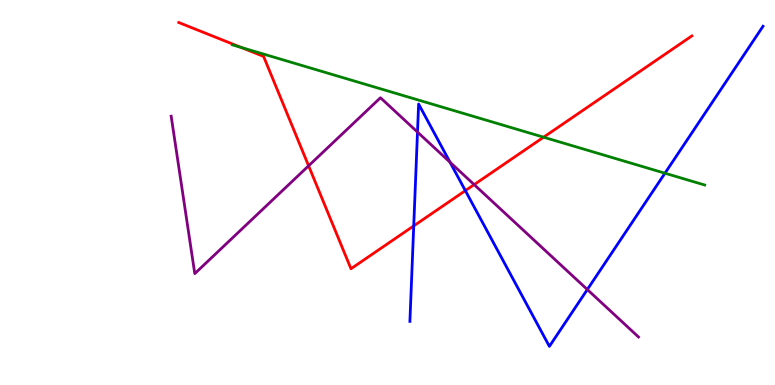[{'lines': ['blue', 'red'], 'intersections': [{'x': 5.34, 'y': 4.13}, {'x': 6.0, 'y': 5.05}]}, {'lines': ['green', 'red'], 'intersections': [{'x': 3.11, 'y': 8.77}, {'x': 7.01, 'y': 6.44}]}, {'lines': ['purple', 'red'], 'intersections': [{'x': 3.98, 'y': 5.69}, {'x': 6.12, 'y': 5.2}]}, {'lines': ['blue', 'green'], 'intersections': [{'x': 8.58, 'y': 5.5}]}, {'lines': ['blue', 'purple'], 'intersections': [{'x': 5.39, 'y': 6.57}, {'x': 5.81, 'y': 5.79}, {'x': 7.58, 'y': 2.48}]}, {'lines': ['green', 'purple'], 'intersections': []}]